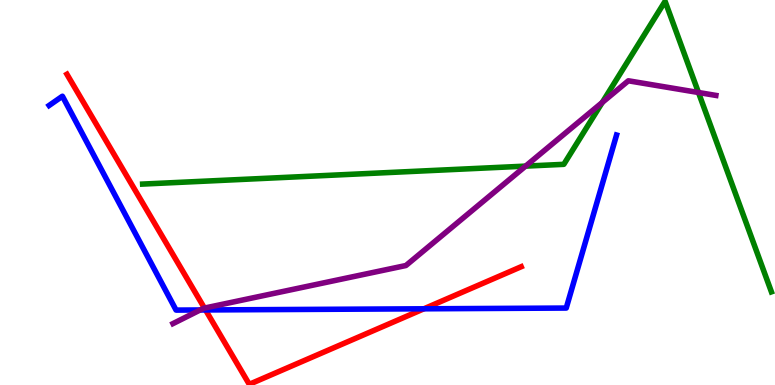[{'lines': ['blue', 'red'], 'intersections': [{'x': 2.65, 'y': 1.95}, {'x': 5.47, 'y': 1.98}]}, {'lines': ['green', 'red'], 'intersections': []}, {'lines': ['purple', 'red'], 'intersections': [{'x': 2.64, 'y': 2.0}]}, {'lines': ['blue', 'green'], 'intersections': []}, {'lines': ['blue', 'purple'], 'intersections': [{'x': 2.58, 'y': 1.95}]}, {'lines': ['green', 'purple'], 'intersections': [{'x': 6.78, 'y': 5.69}, {'x': 7.77, 'y': 7.34}, {'x': 9.01, 'y': 7.6}]}]